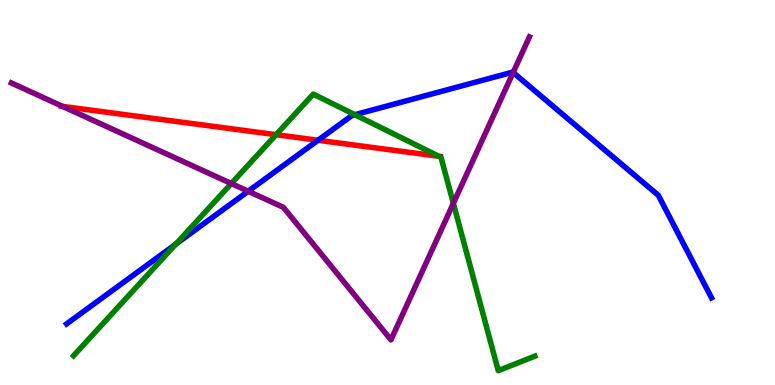[{'lines': ['blue', 'red'], 'intersections': [{'x': 4.1, 'y': 6.36}]}, {'lines': ['green', 'red'], 'intersections': [{'x': 3.56, 'y': 6.5}, {'x': 5.66, 'y': 5.94}]}, {'lines': ['purple', 'red'], 'intersections': [{'x': 0.807, 'y': 7.24}]}, {'lines': ['blue', 'green'], 'intersections': [{'x': 2.27, 'y': 3.66}, {'x': 4.58, 'y': 7.02}]}, {'lines': ['blue', 'purple'], 'intersections': [{'x': 3.2, 'y': 5.03}, {'x': 6.62, 'y': 8.12}]}, {'lines': ['green', 'purple'], 'intersections': [{'x': 2.98, 'y': 5.23}, {'x': 5.85, 'y': 4.72}]}]